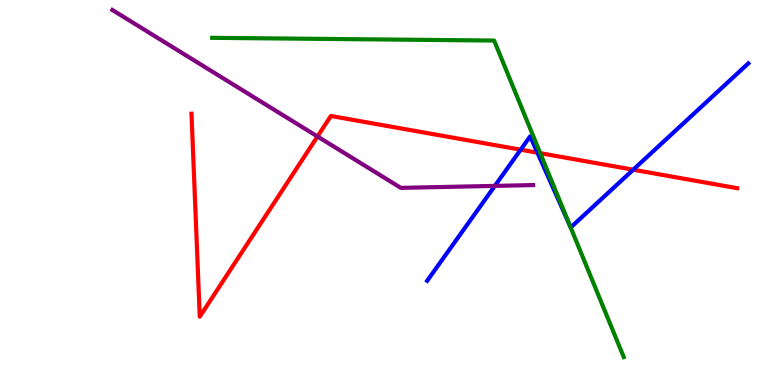[{'lines': ['blue', 'red'], 'intersections': [{'x': 6.72, 'y': 6.11}, {'x': 6.94, 'y': 6.03}, {'x': 8.17, 'y': 5.59}]}, {'lines': ['green', 'red'], 'intersections': [{'x': 6.97, 'y': 6.02}]}, {'lines': ['purple', 'red'], 'intersections': [{'x': 4.1, 'y': 6.46}]}, {'lines': ['blue', 'green'], 'intersections': [{'x': 7.36, 'y': 4.11}]}, {'lines': ['blue', 'purple'], 'intersections': [{'x': 6.39, 'y': 5.17}]}, {'lines': ['green', 'purple'], 'intersections': []}]